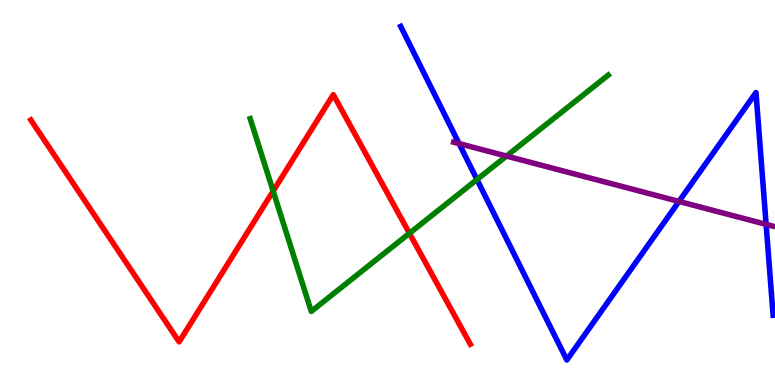[{'lines': ['blue', 'red'], 'intersections': []}, {'lines': ['green', 'red'], 'intersections': [{'x': 3.52, 'y': 5.04}, {'x': 5.28, 'y': 3.94}]}, {'lines': ['purple', 'red'], 'intersections': []}, {'lines': ['blue', 'green'], 'intersections': [{'x': 6.15, 'y': 5.34}]}, {'lines': ['blue', 'purple'], 'intersections': [{'x': 5.92, 'y': 6.27}, {'x': 8.76, 'y': 4.77}, {'x': 9.89, 'y': 4.17}]}, {'lines': ['green', 'purple'], 'intersections': [{'x': 6.54, 'y': 5.95}]}]